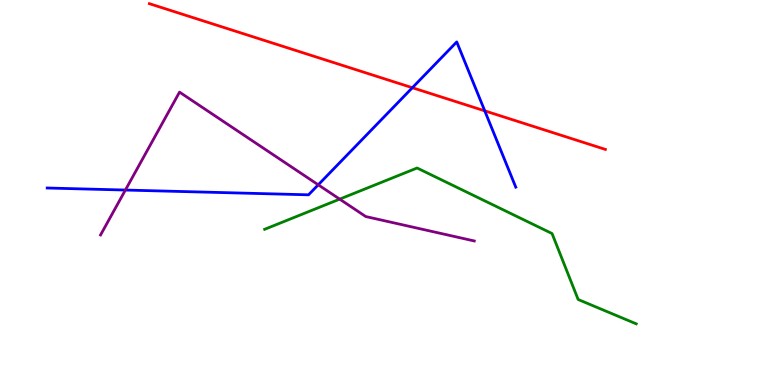[{'lines': ['blue', 'red'], 'intersections': [{'x': 5.32, 'y': 7.72}, {'x': 6.25, 'y': 7.12}]}, {'lines': ['green', 'red'], 'intersections': []}, {'lines': ['purple', 'red'], 'intersections': []}, {'lines': ['blue', 'green'], 'intersections': []}, {'lines': ['blue', 'purple'], 'intersections': [{'x': 1.62, 'y': 5.06}, {'x': 4.11, 'y': 5.2}]}, {'lines': ['green', 'purple'], 'intersections': [{'x': 4.38, 'y': 4.83}]}]